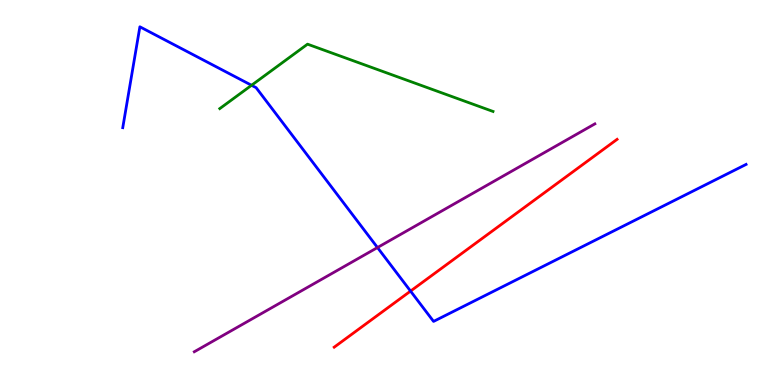[{'lines': ['blue', 'red'], 'intersections': [{'x': 5.3, 'y': 2.44}]}, {'lines': ['green', 'red'], 'intersections': []}, {'lines': ['purple', 'red'], 'intersections': []}, {'lines': ['blue', 'green'], 'intersections': [{'x': 3.25, 'y': 7.78}]}, {'lines': ['blue', 'purple'], 'intersections': [{'x': 4.87, 'y': 3.57}]}, {'lines': ['green', 'purple'], 'intersections': []}]